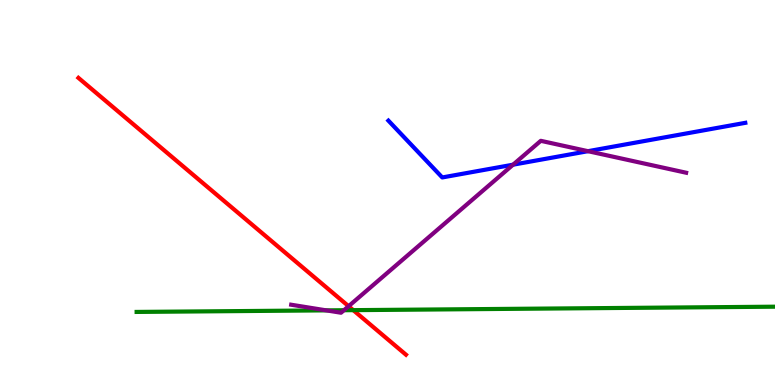[{'lines': ['blue', 'red'], 'intersections': []}, {'lines': ['green', 'red'], 'intersections': [{'x': 4.56, 'y': 1.94}]}, {'lines': ['purple', 'red'], 'intersections': [{'x': 4.5, 'y': 2.05}]}, {'lines': ['blue', 'green'], 'intersections': []}, {'lines': ['blue', 'purple'], 'intersections': [{'x': 6.62, 'y': 5.72}, {'x': 7.59, 'y': 6.07}]}, {'lines': ['green', 'purple'], 'intersections': [{'x': 4.21, 'y': 1.94}, {'x': 4.44, 'y': 1.94}]}]